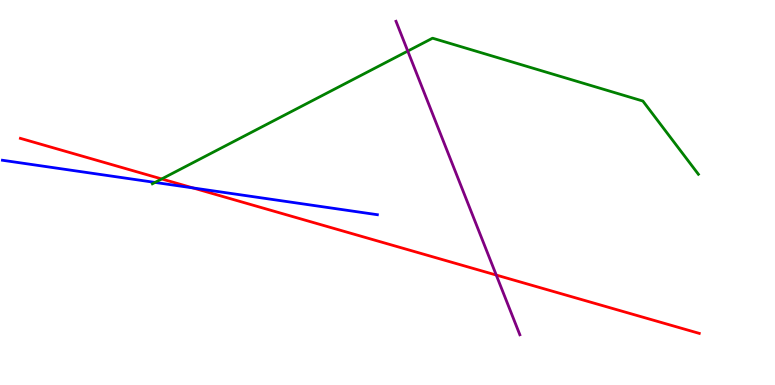[{'lines': ['blue', 'red'], 'intersections': [{'x': 2.49, 'y': 5.12}]}, {'lines': ['green', 'red'], 'intersections': [{'x': 2.09, 'y': 5.35}]}, {'lines': ['purple', 'red'], 'intersections': [{'x': 6.4, 'y': 2.86}]}, {'lines': ['blue', 'green'], 'intersections': [{'x': 2.0, 'y': 5.26}]}, {'lines': ['blue', 'purple'], 'intersections': []}, {'lines': ['green', 'purple'], 'intersections': [{'x': 5.26, 'y': 8.67}]}]